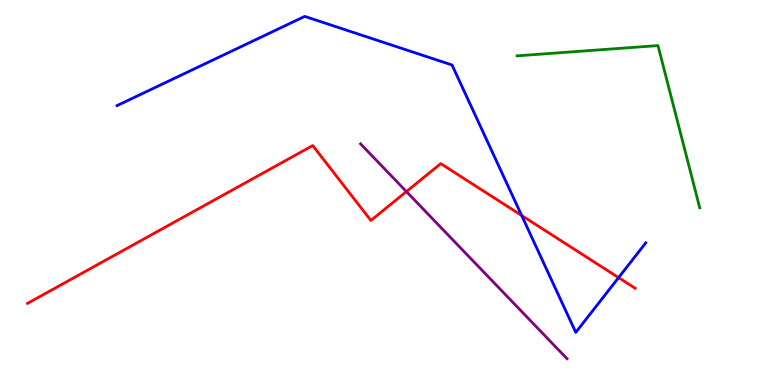[{'lines': ['blue', 'red'], 'intersections': [{'x': 6.73, 'y': 4.4}, {'x': 7.98, 'y': 2.79}]}, {'lines': ['green', 'red'], 'intersections': []}, {'lines': ['purple', 'red'], 'intersections': [{'x': 5.24, 'y': 5.02}]}, {'lines': ['blue', 'green'], 'intersections': []}, {'lines': ['blue', 'purple'], 'intersections': []}, {'lines': ['green', 'purple'], 'intersections': []}]